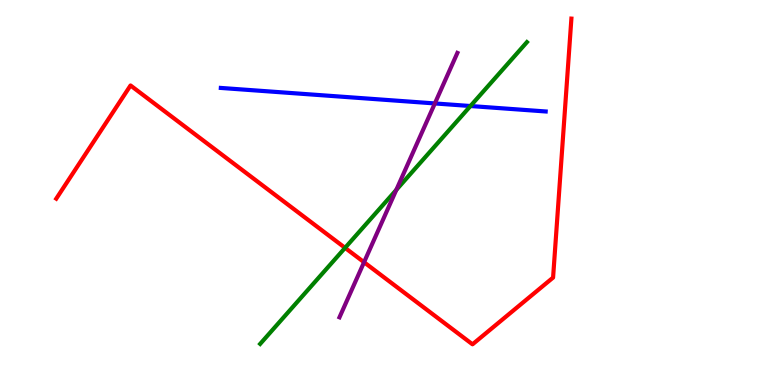[{'lines': ['blue', 'red'], 'intersections': []}, {'lines': ['green', 'red'], 'intersections': [{'x': 4.45, 'y': 3.56}]}, {'lines': ['purple', 'red'], 'intersections': [{'x': 4.7, 'y': 3.19}]}, {'lines': ['blue', 'green'], 'intersections': [{'x': 6.07, 'y': 7.25}]}, {'lines': ['blue', 'purple'], 'intersections': [{'x': 5.61, 'y': 7.31}]}, {'lines': ['green', 'purple'], 'intersections': [{'x': 5.11, 'y': 5.07}]}]